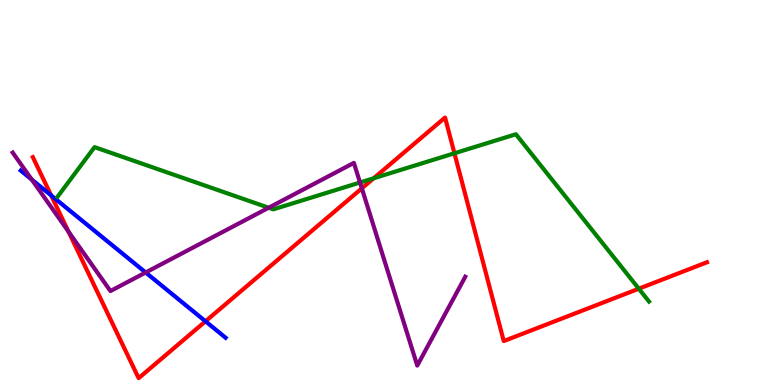[{'lines': ['blue', 'red'], 'intersections': [{'x': 0.66, 'y': 4.93}, {'x': 2.65, 'y': 1.65}]}, {'lines': ['green', 'red'], 'intersections': [{'x': 4.82, 'y': 5.37}, {'x': 5.86, 'y': 6.02}, {'x': 8.24, 'y': 2.5}]}, {'lines': ['purple', 'red'], 'intersections': [{'x': 0.883, 'y': 3.98}, {'x': 4.67, 'y': 5.11}]}, {'lines': ['blue', 'green'], 'intersections': []}, {'lines': ['blue', 'purple'], 'intersections': [{'x': 0.41, 'y': 5.34}, {'x': 1.88, 'y': 2.92}]}, {'lines': ['green', 'purple'], 'intersections': [{'x': 3.47, 'y': 4.6}, {'x': 4.65, 'y': 5.26}]}]